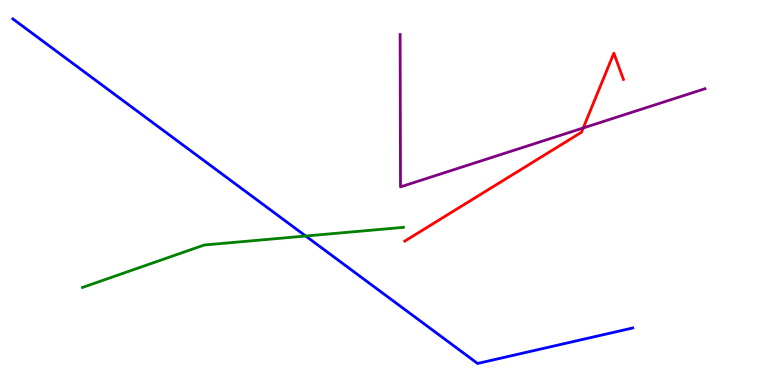[{'lines': ['blue', 'red'], 'intersections': []}, {'lines': ['green', 'red'], 'intersections': []}, {'lines': ['purple', 'red'], 'intersections': [{'x': 7.53, 'y': 6.68}]}, {'lines': ['blue', 'green'], 'intersections': [{'x': 3.94, 'y': 3.87}]}, {'lines': ['blue', 'purple'], 'intersections': []}, {'lines': ['green', 'purple'], 'intersections': []}]